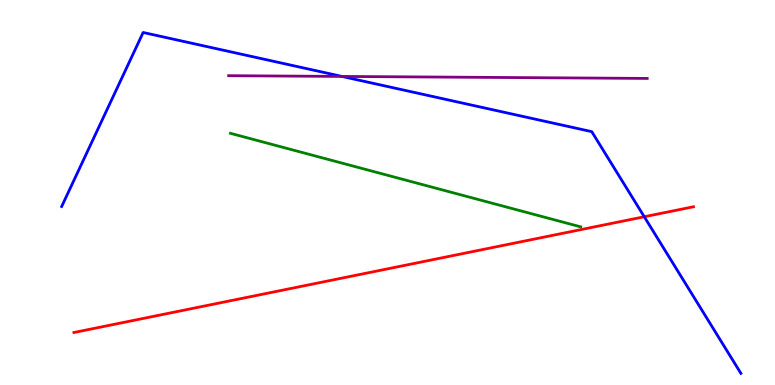[{'lines': ['blue', 'red'], 'intersections': [{'x': 8.31, 'y': 4.37}]}, {'lines': ['green', 'red'], 'intersections': []}, {'lines': ['purple', 'red'], 'intersections': []}, {'lines': ['blue', 'green'], 'intersections': []}, {'lines': ['blue', 'purple'], 'intersections': [{'x': 4.41, 'y': 8.01}]}, {'lines': ['green', 'purple'], 'intersections': []}]